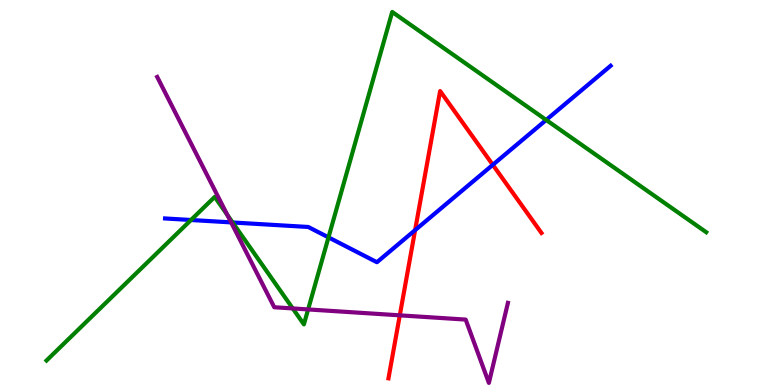[{'lines': ['blue', 'red'], 'intersections': [{'x': 5.36, 'y': 4.02}, {'x': 6.36, 'y': 5.72}]}, {'lines': ['green', 'red'], 'intersections': []}, {'lines': ['purple', 'red'], 'intersections': [{'x': 5.16, 'y': 1.81}]}, {'lines': ['blue', 'green'], 'intersections': [{'x': 2.46, 'y': 4.29}, {'x': 3.0, 'y': 4.22}, {'x': 4.24, 'y': 3.83}, {'x': 7.05, 'y': 6.88}]}, {'lines': ['blue', 'purple'], 'intersections': [{'x': 2.98, 'y': 4.22}]}, {'lines': ['green', 'purple'], 'intersections': [{'x': 2.93, 'y': 4.42}, {'x': 3.78, 'y': 1.99}, {'x': 3.98, 'y': 1.96}]}]